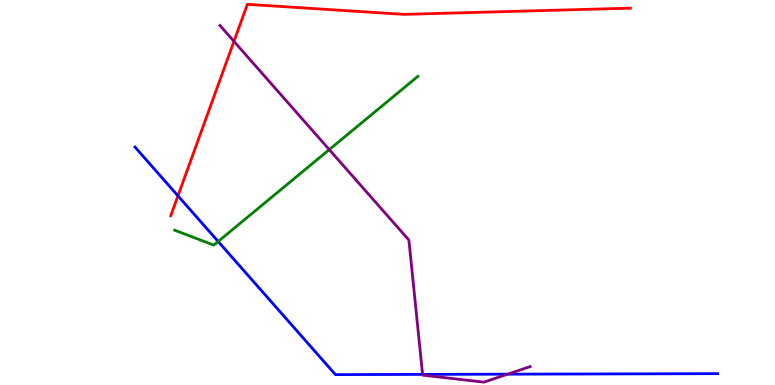[{'lines': ['blue', 'red'], 'intersections': [{'x': 2.3, 'y': 4.91}]}, {'lines': ['green', 'red'], 'intersections': []}, {'lines': ['purple', 'red'], 'intersections': [{'x': 3.02, 'y': 8.93}]}, {'lines': ['blue', 'green'], 'intersections': [{'x': 2.81, 'y': 3.73}]}, {'lines': ['blue', 'purple'], 'intersections': [{'x': 5.45, 'y': 0.276}, {'x': 6.55, 'y': 0.281}]}, {'lines': ['green', 'purple'], 'intersections': [{'x': 4.25, 'y': 6.11}]}]